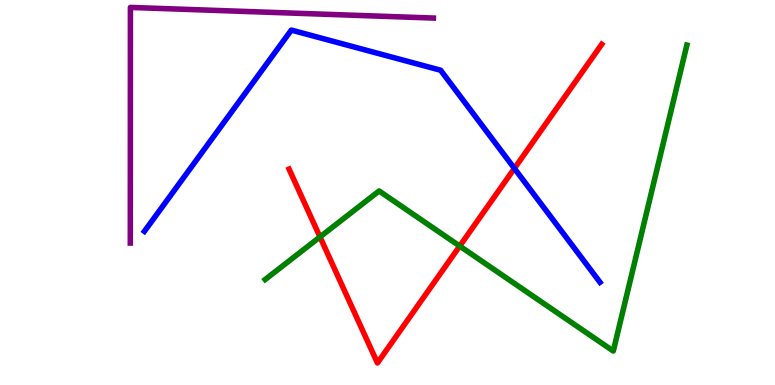[{'lines': ['blue', 'red'], 'intersections': [{'x': 6.64, 'y': 5.63}]}, {'lines': ['green', 'red'], 'intersections': [{'x': 4.13, 'y': 3.85}, {'x': 5.93, 'y': 3.61}]}, {'lines': ['purple', 'red'], 'intersections': []}, {'lines': ['blue', 'green'], 'intersections': []}, {'lines': ['blue', 'purple'], 'intersections': []}, {'lines': ['green', 'purple'], 'intersections': []}]